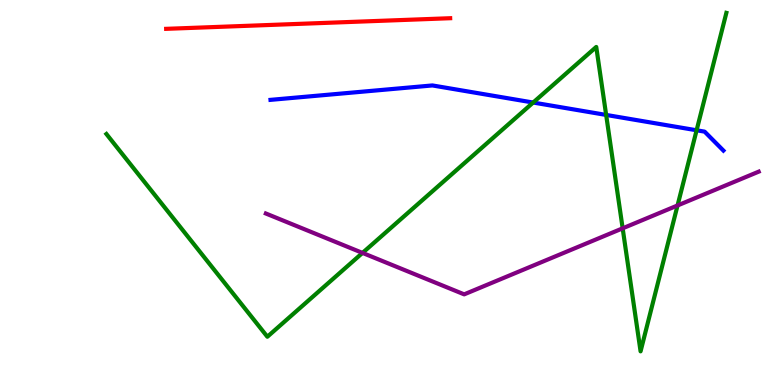[{'lines': ['blue', 'red'], 'intersections': []}, {'lines': ['green', 'red'], 'intersections': []}, {'lines': ['purple', 'red'], 'intersections': []}, {'lines': ['blue', 'green'], 'intersections': [{'x': 6.88, 'y': 7.34}, {'x': 7.82, 'y': 7.01}, {'x': 8.99, 'y': 6.62}]}, {'lines': ['blue', 'purple'], 'intersections': []}, {'lines': ['green', 'purple'], 'intersections': [{'x': 4.68, 'y': 3.43}, {'x': 8.03, 'y': 4.07}, {'x': 8.74, 'y': 4.66}]}]